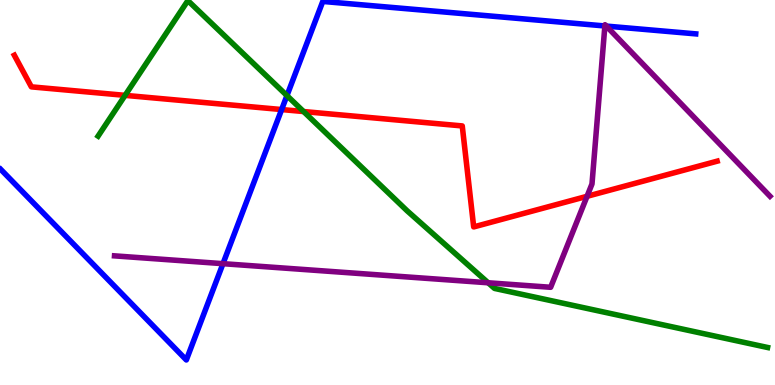[{'lines': ['blue', 'red'], 'intersections': [{'x': 3.63, 'y': 7.15}]}, {'lines': ['green', 'red'], 'intersections': [{'x': 1.61, 'y': 7.52}, {'x': 3.92, 'y': 7.1}]}, {'lines': ['purple', 'red'], 'intersections': [{'x': 7.57, 'y': 4.9}]}, {'lines': ['blue', 'green'], 'intersections': [{'x': 3.7, 'y': 7.52}]}, {'lines': ['blue', 'purple'], 'intersections': [{'x': 2.88, 'y': 3.15}, {'x': 7.8, 'y': 9.33}, {'x': 7.82, 'y': 9.32}]}, {'lines': ['green', 'purple'], 'intersections': [{'x': 6.3, 'y': 2.66}]}]